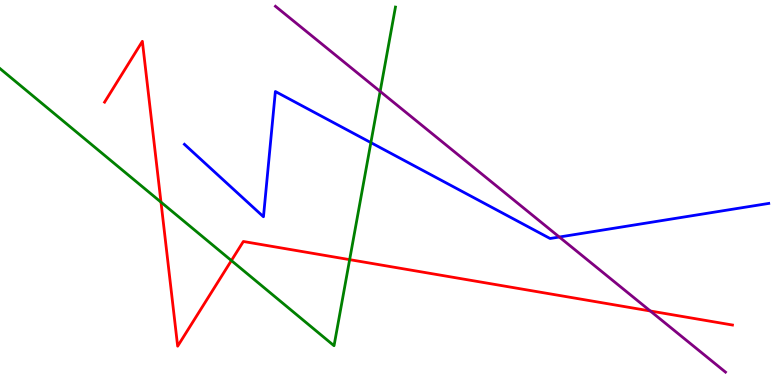[{'lines': ['blue', 'red'], 'intersections': []}, {'lines': ['green', 'red'], 'intersections': [{'x': 2.08, 'y': 4.75}, {'x': 2.99, 'y': 3.23}, {'x': 4.51, 'y': 3.26}]}, {'lines': ['purple', 'red'], 'intersections': [{'x': 8.39, 'y': 1.92}]}, {'lines': ['blue', 'green'], 'intersections': [{'x': 4.79, 'y': 6.3}]}, {'lines': ['blue', 'purple'], 'intersections': [{'x': 7.22, 'y': 3.84}]}, {'lines': ['green', 'purple'], 'intersections': [{'x': 4.91, 'y': 7.63}]}]